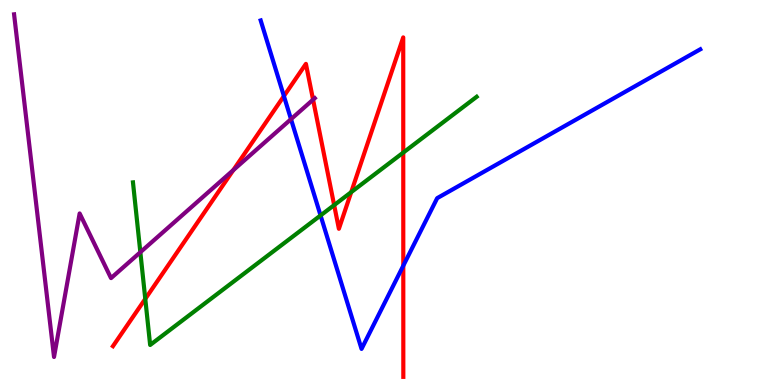[{'lines': ['blue', 'red'], 'intersections': [{'x': 3.66, 'y': 7.5}, {'x': 5.2, 'y': 3.1}]}, {'lines': ['green', 'red'], 'intersections': [{'x': 1.87, 'y': 2.24}, {'x': 4.31, 'y': 4.67}, {'x': 4.53, 'y': 5.01}, {'x': 5.2, 'y': 6.04}]}, {'lines': ['purple', 'red'], 'intersections': [{'x': 3.01, 'y': 5.58}, {'x': 4.04, 'y': 7.41}]}, {'lines': ['blue', 'green'], 'intersections': [{'x': 4.14, 'y': 4.4}]}, {'lines': ['blue', 'purple'], 'intersections': [{'x': 3.75, 'y': 6.9}]}, {'lines': ['green', 'purple'], 'intersections': [{'x': 1.81, 'y': 3.45}]}]